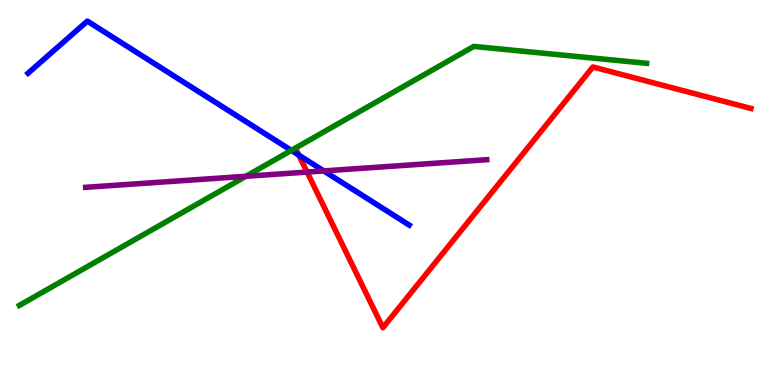[{'lines': ['blue', 'red'], 'intersections': [{'x': 3.86, 'y': 5.97}]}, {'lines': ['green', 'red'], 'intersections': []}, {'lines': ['purple', 'red'], 'intersections': [{'x': 3.96, 'y': 5.53}]}, {'lines': ['blue', 'green'], 'intersections': [{'x': 3.76, 'y': 6.09}]}, {'lines': ['blue', 'purple'], 'intersections': [{'x': 4.18, 'y': 5.56}]}, {'lines': ['green', 'purple'], 'intersections': [{'x': 3.17, 'y': 5.42}]}]